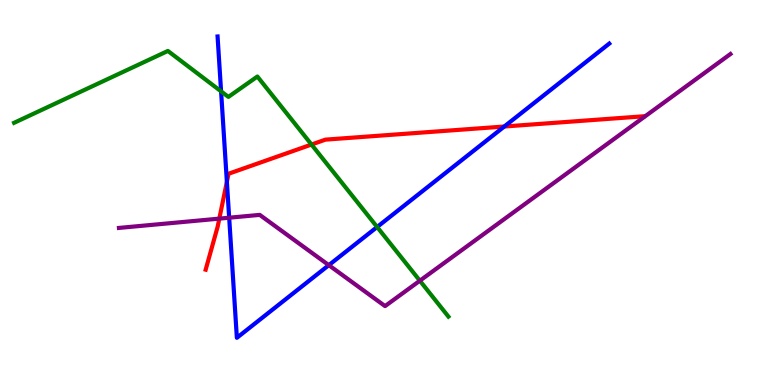[{'lines': ['blue', 'red'], 'intersections': [{'x': 2.93, 'y': 5.28}, {'x': 6.51, 'y': 6.71}]}, {'lines': ['green', 'red'], 'intersections': [{'x': 4.02, 'y': 6.25}]}, {'lines': ['purple', 'red'], 'intersections': [{'x': 2.83, 'y': 4.32}]}, {'lines': ['blue', 'green'], 'intersections': [{'x': 2.85, 'y': 7.63}, {'x': 4.87, 'y': 4.1}]}, {'lines': ['blue', 'purple'], 'intersections': [{'x': 2.96, 'y': 4.35}, {'x': 4.24, 'y': 3.11}]}, {'lines': ['green', 'purple'], 'intersections': [{'x': 5.42, 'y': 2.71}]}]